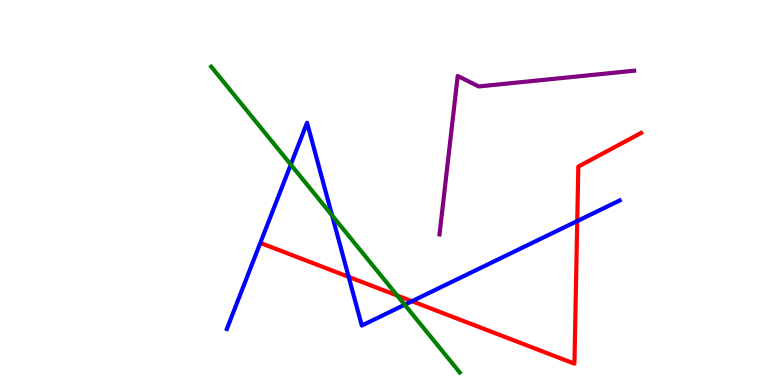[{'lines': ['blue', 'red'], 'intersections': [{'x': 4.5, 'y': 2.81}, {'x': 5.32, 'y': 2.18}, {'x': 7.45, 'y': 4.26}]}, {'lines': ['green', 'red'], 'intersections': [{'x': 5.13, 'y': 2.32}]}, {'lines': ['purple', 'red'], 'intersections': []}, {'lines': ['blue', 'green'], 'intersections': [{'x': 3.75, 'y': 5.72}, {'x': 4.28, 'y': 4.41}, {'x': 5.22, 'y': 2.08}]}, {'lines': ['blue', 'purple'], 'intersections': []}, {'lines': ['green', 'purple'], 'intersections': []}]